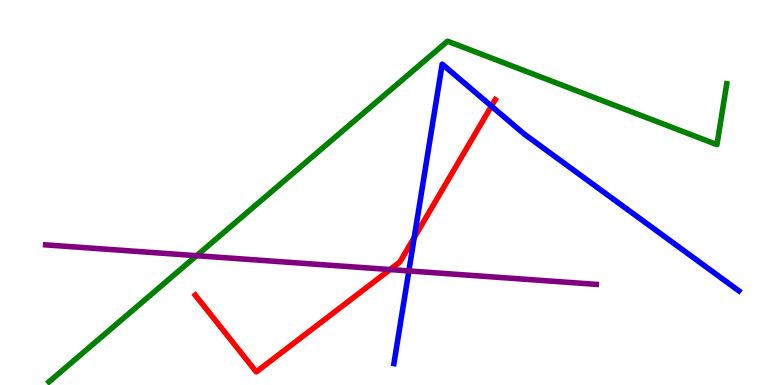[{'lines': ['blue', 'red'], 'intersections': [{'x': 5.35, 'y': 3.83}, {'x': 6.34, 'y': 7.24}]}, {'lines': ['green', 'red'], 'intersections': []}, {'lines': ['purple', 'red'], 'intersections': [{'x': 5.03, 'y': 3.0}]}, {'lines': ['blue', 'green'], 'intersections': []}, {'lines': ['blue', 'purple'], 'intersections': [{'x': 5.28, 'y': 2.96}]}, {'lines': ['green', 'purple'], 'intersections': [{'x': 2.54, 'y': 3.36}]}]